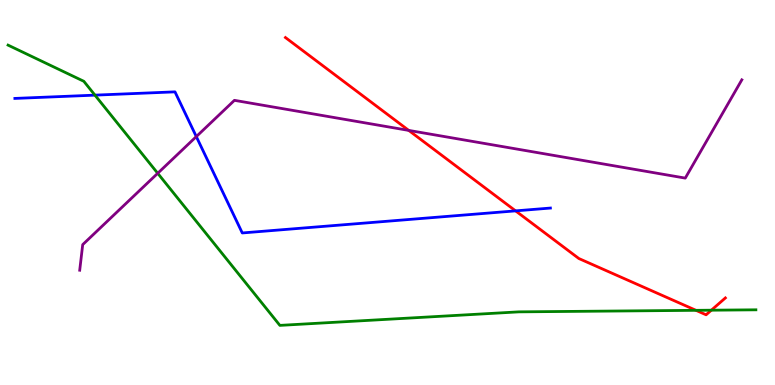[{'lines': ['blue', 'red'], 'intersections': [{'x': 6.65, 'y': 4.52}]}, {'lines': ['green', 'red'], 'intersections': [{'x': 8.98, 'y': 1.94}, {'x': 9.18, 'y': 1.94}]}, {'lines': ['purple', 'red'], 'intersections': [{'x': 5.27, 'y': 6.61}]}, {'lines': ['blue', 'green'], 'intersections': [{'x': 1.23, 'y': 7.53}]}, {'lines': ['blue', 'purple'], 'intersections': [{'x': 2.53, 'y': 6.45}]}, {'lines': ['green', 'purple'], 'intersections': [{'x': 2.04, 'y': 5.5}]}]